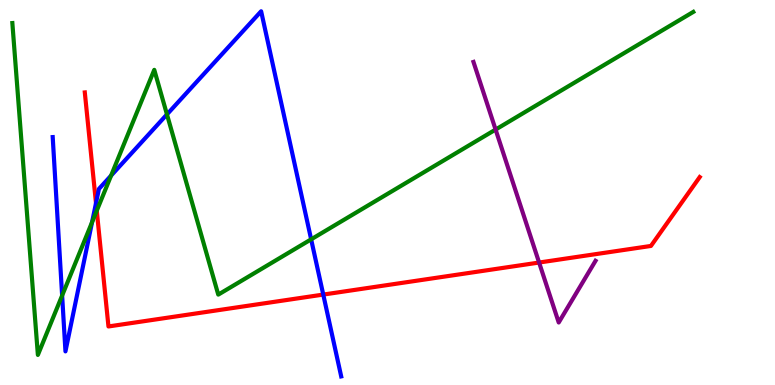[{'lines': ['blue', 'red'], 'intersections': [{'x': 1.24, 'y': 4.72}, {'x': 4.17, 'y': 2.35}]}, {'lines': ['green', 'red'], 'intersections': [{'x': 1.25, 'y': 4.53}]}, {'lines': ['purple', 'red'], 'intersections': [{'x': 6.96, 'y': 3.18}]}, {'lines': ['blue', 'green'], 'intersections': [{'x': 0.802, 'y': 2.32}, {'x': 1.19, 'y': 4.23}, {'x': 1.43, 'y': 5.44}, {'x': 2.15, 'y': 7.03}, {'x': 4.01, 'y': 3.78}]}, {'lines': ['blue', 'purple'], 'intersections': []}, {'lines': ['green', 'purple'], 'intersections': [{'x': 6.39, 'y': 6.63}]}]